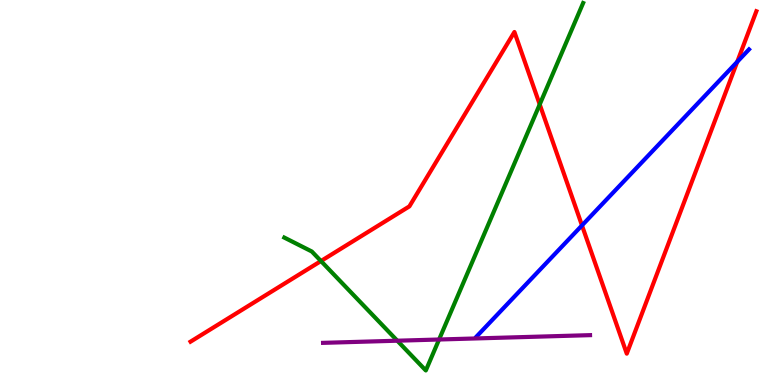[{'lines': ['blue', 'red'], 'intersections': [{'x': 7.51, 'y': 4.14}, {'x': 9.51, 'y': 8.39}]}, {'lines': ['green', 'red'], 'intersections': [{'x': 4.14, 'y': 3.22}, {'x': 6.96, 'y': 7.29}]}, {'lines': ['purple', 'red'], 'intersections': []}, {'lines': ['blue', 'green'], 'intersections': []}, {'lines': ['blue', 'purple'], 'intersections': []}, {'lines': ['green', 'purple'], 'intersections': [{'x': 5.13, 'y': 1.15}, {'x': 5.67, 'y': 1.18}]}]